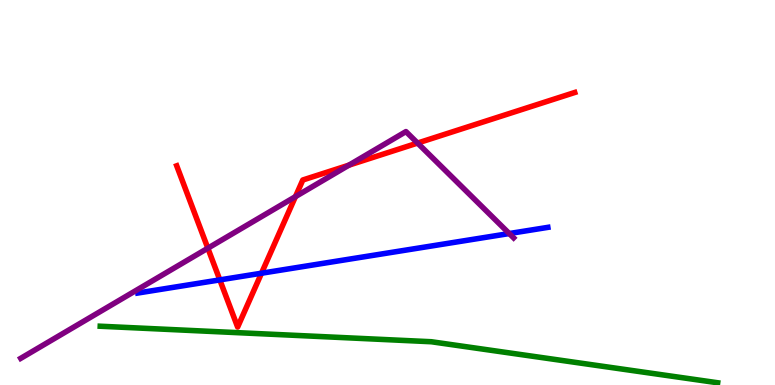[{'lines': ['blue', 'red'], 'intersections': [{'x': 2.84, 'y': 2.73}, {'x': 3.37, 'y': 2.9}]}, {'lines': ['green', 'red'], 'intersections': []}, {'lines': ['purple', 'red'], 'intersections': [{'x': 2.68, 'y': 3.55}, {'x': 3.81, 'y': 4.89}, {'x': 4.5, 'y': 5.71}, {'x': 5.39, 'y': 6.28}]}, {'lines': ['blue', 'green'], 'intersections': []}, {'lines': ['blue', 'purple'], 'intersections': [{'x': 6.57, 'y': 3.93}]}, {'lines': ['green', 'purple'], 'intersections': []}]